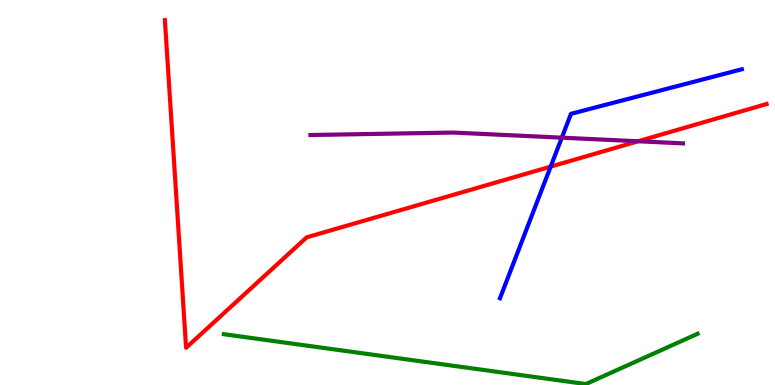[{'lines': ['blue', 'red'], 'intersections': [{'x': 7.11, 'y': 5.67}]}, {'lines': ['green', 'red'], 'intersections': []}, {'lines': ['purple', 'red'], 'intersections': [{'x': 8.23, 'y': 6.33}]}, {'lines': ['blue', 'green'], 'intersections': []}, {'lines': ['blue', 'purple'], 'intersections': [{'x': 7.25, 'y': 6.42}]}, {'lines': ['green', 'purple'], 'intersections': []}]